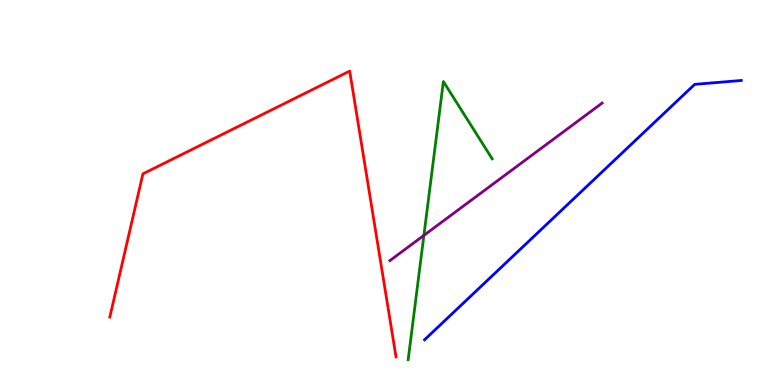[{'lines': ['blue', 'red'], 'intersections': []}, {'lines': ['green', 'red'], 'intersections': []}, {'lines': ['purple', 'red'], 'intersections': []}, {'lines': ['blue', 'green'], 'intersections': []}, {'lines': ['blue', 'purple'], 'intersections': []}, {'lines': ['green', 'purple'], 'intersections': [{'x': 5.47, 'y': 3.89}]}]